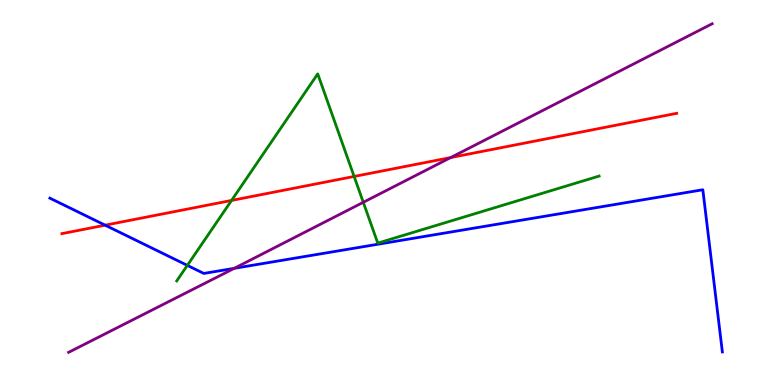[{'lines': ['blue', 'red'], 'intersections': [{'x': 1.36, 'y': 4.15}]}, {'lines': ['green', 'red'], 'intersections': [{'x': 2.99, 'y': 4.79}, {'x': 4.57, 'y': 5.42}]}, {'lines': ['purple', 'red'], 'intersections': [{'x': 5.82, 'y': 5.91}]}, {'lines': ['blue', 'green'], 'intersections': [{'x': 2.42, 'y': 3.11}]}, {'lines': ['blue', 'purple'], 'intersections': [{'x': 3.02, 'y': 3.03}]}, {'lines': ['green', 'purple'], 'intersections': [{'x': 4.69, 'y': 4.75}]}]